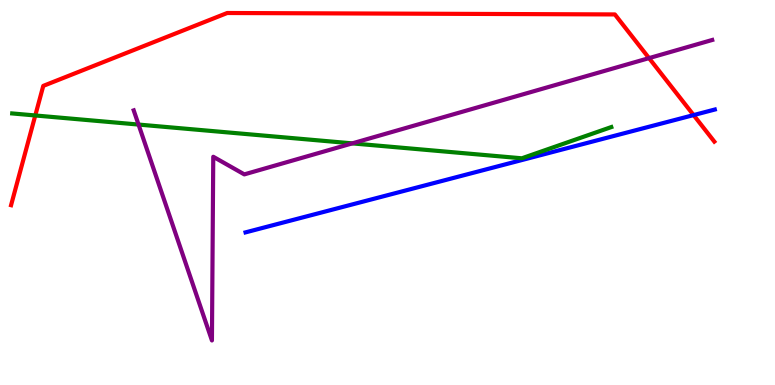[{'lines': ['blue', 'red'], 'intersections': [{'x': 8.95, 'y': 7.01}]}, {'lines': ['green', 'red'], 'intersections': [{'x': 0.455, 'y': 7.0}]}, {'lines': ['purple', 'red'], 'intersections': [{'x': 8.37, 'y': 8.49}]}, {'lines': ['blue', 'green'], 'intersections': []}, {'lines': ['blue', 'purple'], 'intersections': []}, {'lines': ['green', 'purple'], 'intersections': [{'x': 1.79, 'y': 6.76}, {'x': 4.55, 'y': 6.28}]}]